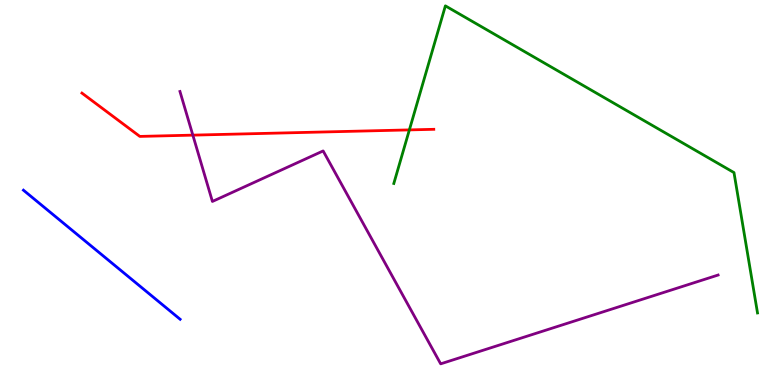[{'lines': ['blue', 'red'], 'intersections': []}, {'lines': ['green', 'red'], 'intersections': [{'x': 5.28, 'y': 6.63}]}, {'lines': ['purple', 'red'], 'intersections': [{'x': 2.49, 'y': 6.49}]}, {'lines': ['blue', 'green'], 'intersections': []}, {'lines': ['blue', 'purple'], 'intersections': []}, {'lines': ['green', 'purple'], 'intersections': []}]